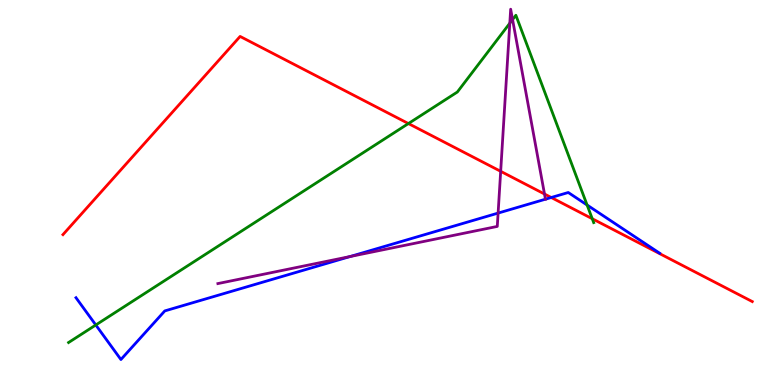[{'lines': ['blue', 'red'], 'intersections': [{'x': 7.11, 'y': 4.87}]}, {'lines': ['green', 'red'], 'intersections': [{'x': 5.27, 'y': 6.79}, {'x': 7.64, 'y': 4.32}]}, {'lines': ['purple', 'red'], 'intersections': [{'x': 6.46, 'y': 5.55}, {'x': 7.03, 'y': 4.96}]}, {'lines': ['blue', 'green'], 'intersections': [{'x': 1.24, 'y': 1.56}, {'x': 7.58, 'y': 4.67}]}, {'lines': ['blue', 'purple'], 'intersections': [{'x': 4.52, 'y': 3.34}, {'x': 6.43, 'y': 4.47}, {'x': 7.04, 'y': 4.83}]}, {'lines': ['green', 'purple'], 'intersections': [{'x': 6.58, 'y': 9.4}, {'x': 6.61, 'y': 9.49}]}]